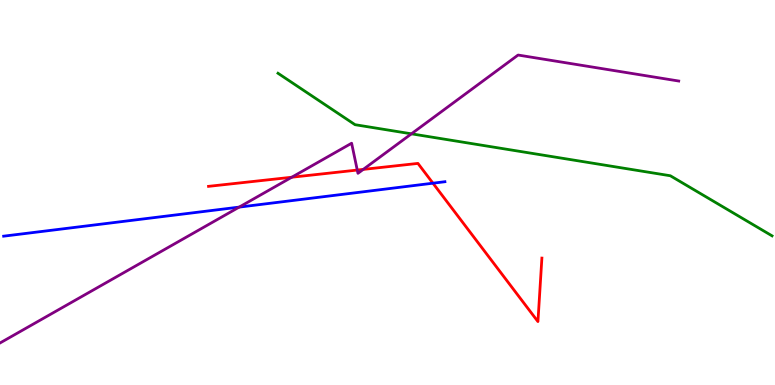[{'lines': ['blue', 'red'], 'intersections': [{'x': 5.59, 'y': 5.24}]}, {'lines': ['green', 'red'], 'intersections': []}, {'lines': ['purple', 'red'], 'intersections': [{'x': 3.76, 'y': 5.4}, {'x': 4.61, 'y': 5.58}, {'x': 4.69, 'y': 5.6}]}, {'lines': ['blue', 'green'], 'intersections': []}, {'lines': ['blue', 'purple'], 'intersections': [{'x': 3.09, 'y': 4.62}]}, {'lines': ['green', 'purple'], 'intersections': [{'x': 5.31, 'y': 6.52}]}]